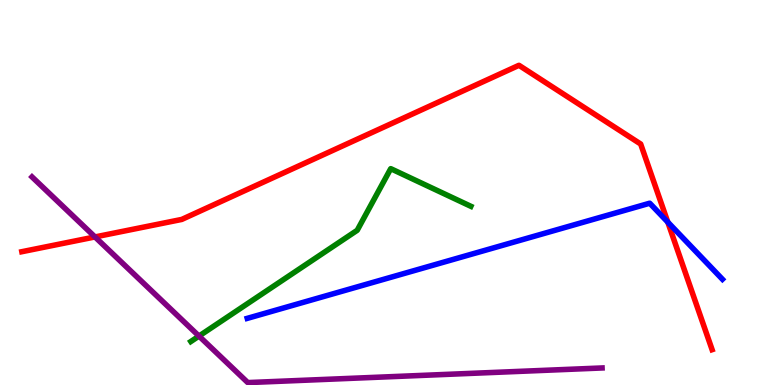[{'lines': ['blue', 'red'], 'intersections': [{'x': 8.62, 'y': 4.23}]}, {'lines': ['green', 'red'], 'intersections': []}, {'lines': ['purple', 'red'], 'intersections': [{'x': 1.23, 'y': 3.85}]}, {'lines': ['blue', 'green'], 'intersections': []}, {'lines': ['blue', 'purple'], 'intersections': []}, {'lines': ['green', 'purple'], 'intersections': [{'x': 2.57, 'y': 1.27}]}]